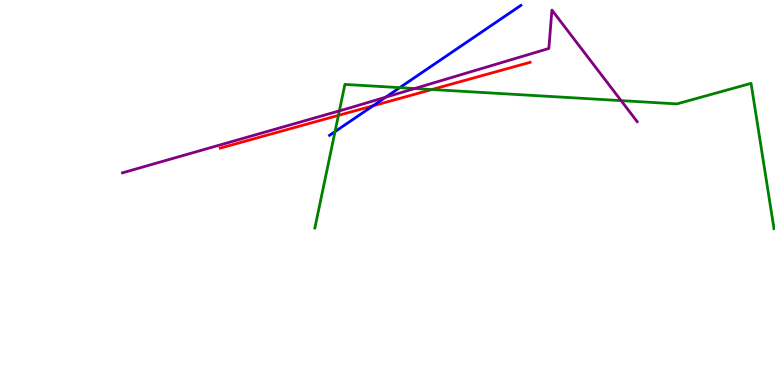[{'lines': ['blue', 'red'], 'intersections': [{'x': 4.81, 'y': 7.25}]}, {'lines': ['green', 'red'], 'intersections': [{'x': 4.37, 'y': 7.0}, {'x': 5.57, 'y': 7.67}]}, {'lines': ['purple', 'red'], 'intersections': []}, {'lines': ['blue', 'green'], 'intersections': [{'x': 4.32, 'y': 6.58}, {'x': 5.16, 'y': 7.72}]}, {'lines': ['blue', 'purple'], 'intersections': [{'x': 4.98, 'y': 7.48}]}, {'lines': ['green', 'purple'], 'intersections': [{'x': 4.38, 'y': 7.12}, {'x': 5.35, 'y': 7.7}, {'x': 8.01, 'y': 7.39}]}]